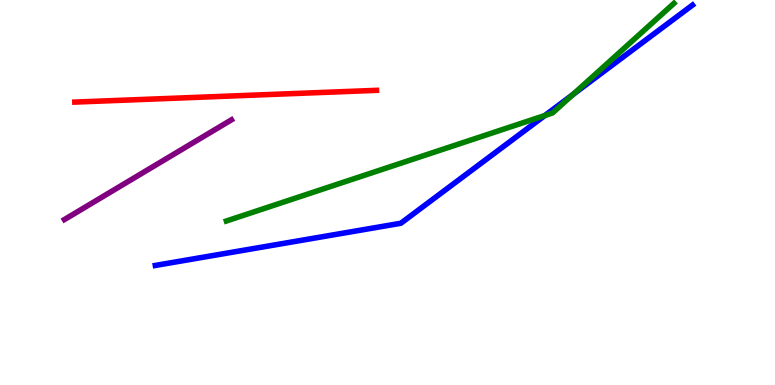[{'lines': ['blue', 'red'], 'intersections': []}, {'lines': ['green', 'red'], 'intersections': []}, {'lines': ['purple', 'red'], 'intersections': []}, {'lines': ['blue', 'green'], 'intersections': [{'x': 7.03, 'y': 7.0}, {'x': 7.39, 'y': 7.54}]}, {'lines': ['blue', 'purple'], 'intersections': []}, {'lines': ['green', 'purple'], 'intersections': []}]